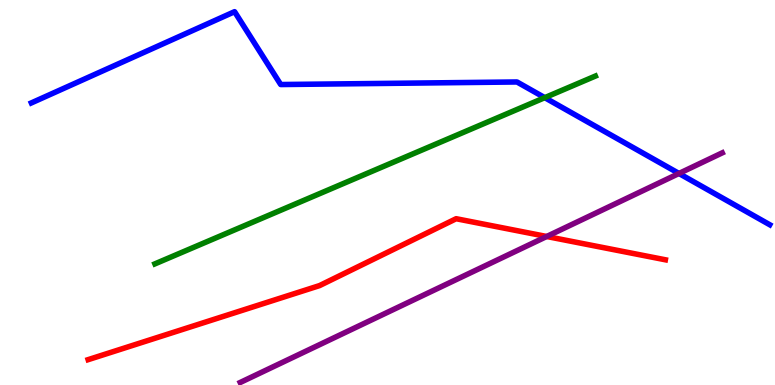[{'lines': ['blue', 'red'], 'intersections': []}, {'lines': ['green', 'red'], 'intersections': []}, {'lines': ['purple', 'red'], 'intersections': [{'x': 7.05, 'y': 3.86}]}, {'lines': ['blue', 'green'], 'intersections': [{'x': 7.03, 'y': 7.46}]}, {'lines': ['blue', 'purple'], 'intersections': [{'x': 8.76, 'y': 5.49}]}, {'lines': ['green', 'purple'], 'intersections': []}]